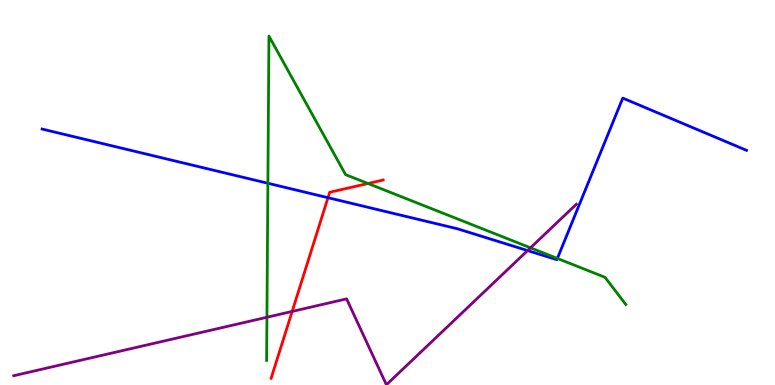[{'lines': ['blue', 'red'], 'intersections': [{'x': 4.23, 'y': 4.87}]}, {'lines': ['green', 'red'], 'intersections': [{'x': 4.75, 'y': 5.23}]}, {'lines': ['purple', 'red'], 'intersections': [{'x': 3.77, 'y': 1.91}]}, {'lines': ['blue', 'green'], 'intersections': [{'x': 3.46, 'y': 5.24}, {'x': 7.19, 'y': 3.29}]}, {'lines': ['blue', 'purple'], 'intersections': [{'x': 6.81, 'y': 3.49}]}, {'lines': ['green', 'purple'], 'intersections': [{'x': 3.44, 'y': 1.76}, {'x': 6.85, 'y': 3.56}]}]